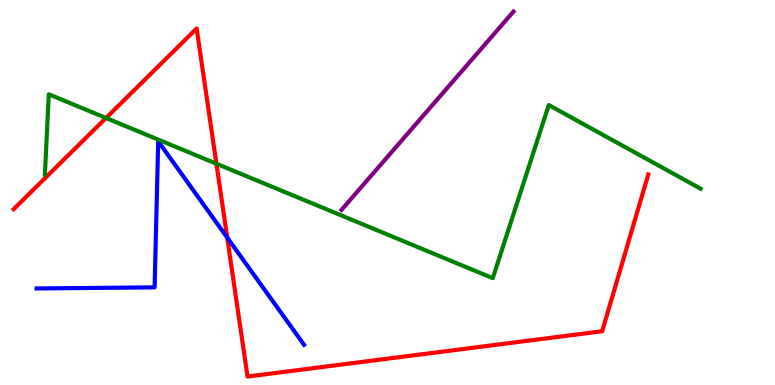[{'lines': ['blue', 'red'], 'intersections': [{'x': 2.93, 'y': 3.83}]}, {'lines': ['green', 'red'], 'intersections': [{'x': 1.37, 'y': 6.94}, {'x': 2.79, 'y': 5.75}]}, {'lines': ['purple', 'red'], 'intersections': []}, {'lines': ['blue', 'green'], 'intersections': []}, {'lines': ['blue', 'purple'], 'intersections': []}, {'lines': ['green', 'purple'], 'intersections': []}]